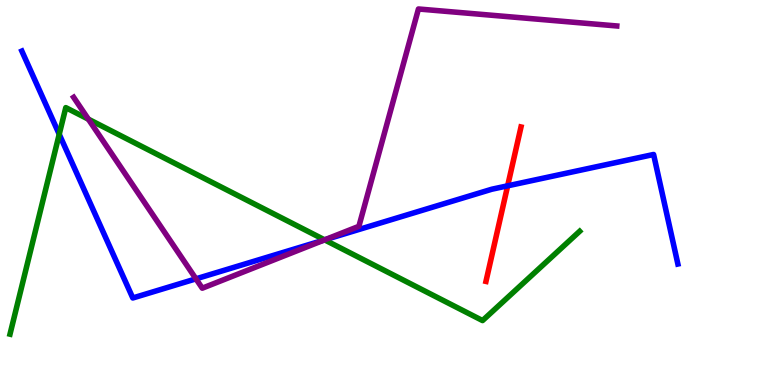[{'lines': ['blue', 'red'], 'intersections': [{'x': 6.55, 'y': 5.17}]}, {'lines': ['green', 'red'], 'intersections': []}, {'lines': ['purple', 'red'], 'intersections': []}, {'lines': ['blue', 'green'], 'intersections': [{'x': 0.764, 'y': 6.51}, {'x': 4.19, 'y': 3.77}]}, {'lines': ['blue', 'purple'], 'intersections': [{'x': 2.53, 'y': 2.76}, {'x': 4.19, 'y': 3.77}]}, {'lines': ['green', 'purple'], 'intersections': [{'x': 1.14, 'y': 6.9}, {'x': 4.19, 'y': 3.77}]}]